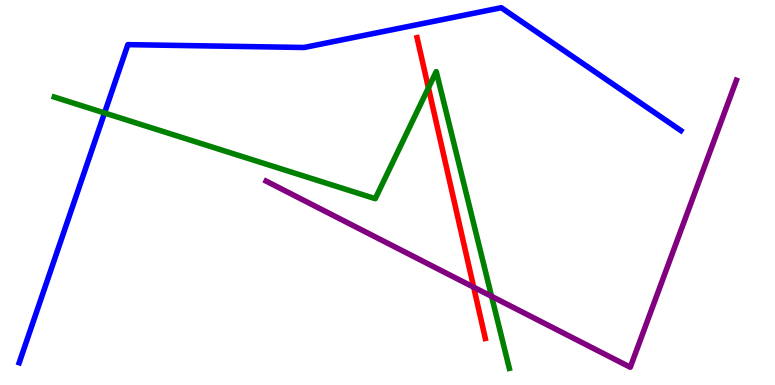[{'lines': ['blue', 'red'], 'intersections': []}, {'lines': ['green', 'red'], 'intersections': [{'x': 5.53, 'y': 7.72}]}, {'lines': ['purple', 'red'], 'intersections': [{'x': 6.11, 'y': 2.54}]}, {'lines': ['blue', 'green'], 'intersections': [{'x': 1.35, 'y': 7.07}]}, {'lines': ['blue', 'purple'], 'intersections': []}, {'lines': ['green', 'purple'], 'intersections': [{'x': 6.34, 'y': 2.3}]}]